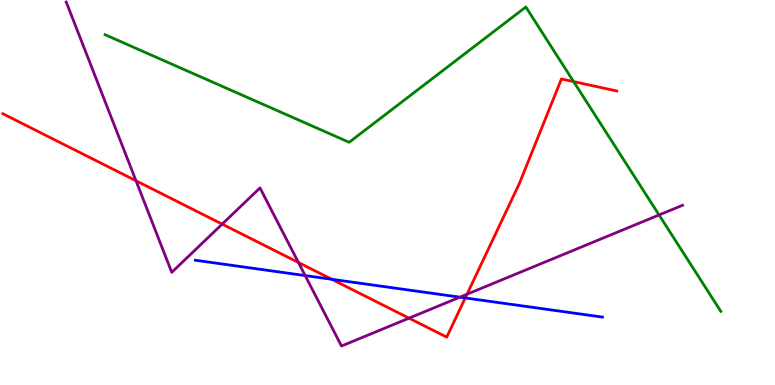[{'lines': ['blue', 'red'], 'intersections': [{'x': 4.28, 'y': 2.75}, {'x': 6.0, 'y': 2.26}]}, {'lines': ['green', 'red'], 'intersections': [{'x': 7.4, 'y': 7.88}]}, {'lines': ['purple', 'red'], 'intersections': [{'x': 1.75, 'y': 5.3}, {'x': 2.87, 'y': 4.18}, {'x': 3.85, 'y': 3.18}, {'x': 5.28, 'y': 1.74}, {'x': 6.03, 'y': 2.36}]}, {'lines': ['blue', 'green'], 'intersections': []}, {'lines': ['blue', 'purple'], 'intersections': [{'x': 3.94, 'y': 2.84}, {'x': 5.93, 'y': 2.28}]}, {'lines': ['green', 'purple'], 'intersections': [{'x': 8.5, 'y': 4.42}]}]